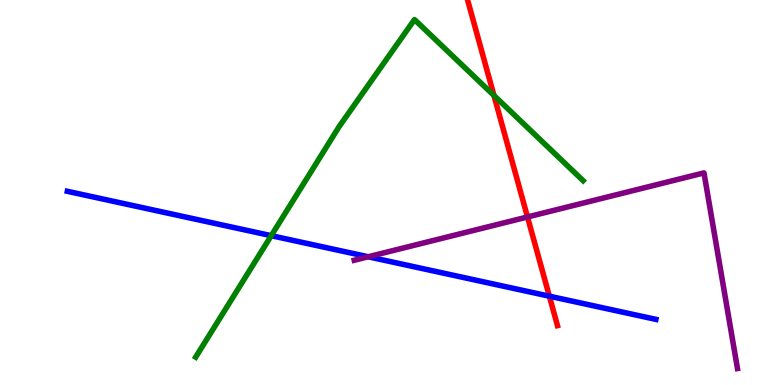[{'lines': ['blue', 'red'], 'intersections': [{'x': 7.09, 'y': 2.31}]}, {'lines': ['green', 'red'], 'intersections': [{'x': 6.37, 'y': 7.52}]}, {'lines': ['purple', 'red'], 'intersections': [{'x': 6.81, 'y': 4.36}]}, {'lines': ['blue', 'green'], 'intersections': [{'x': 3.5, 'y': 3.88}]}, {'lines': ['blue', 'purple'], 'intersections': [{'x': 4.75, 'y': 3.33}]}, {'lines': ['green', 'purple'], 'intersections': []}]